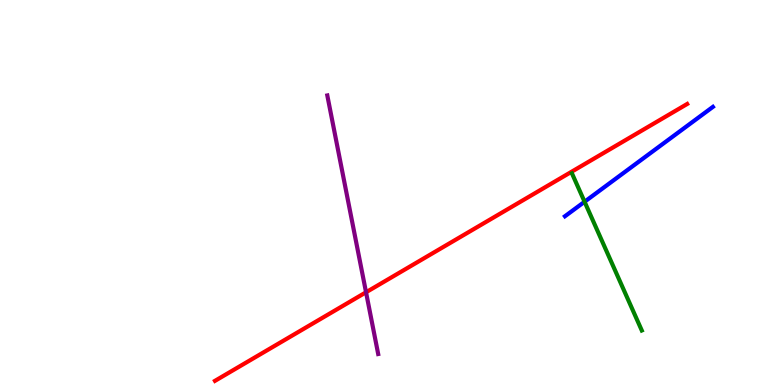[{'lines': ['blue', 'red'], 'intersections': []}, {'lines': ['green', 'red'], 'intersections': []}, {'lines': ['purple', 'red'], 'intersections': [{'x': 4.72, 'y': 2.41}]}, {'lines': ['blue', 'green'], 'intersections': [{'x': 7.54, 'y': 4.76}]}, {'lines': ['blue', 'purple'], 'intersections': []}, {'lines': ['green', 'purple'], 'intersections': []}]